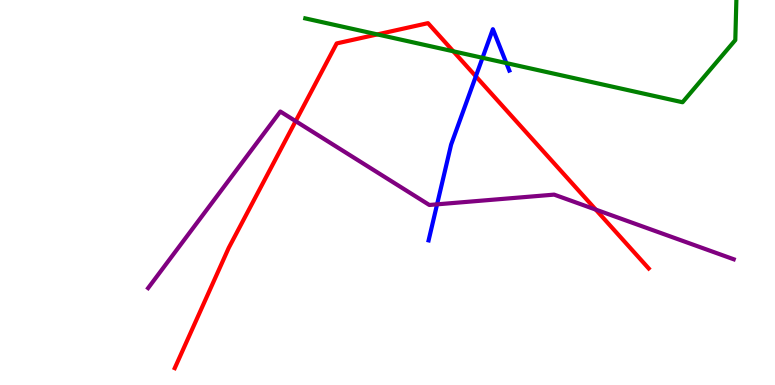[{'lines': ['blue', 'red'], 'intersections': [{'x': 6.14, 'y': 8.02}]}, {'lines': ['green', 'red'], 'intersections': [{'x': 4.87, 'y': 9.11}, {'x': 5.85, 'y': 8.67}]}, {'lines': ['purple', 'red'], 'intersections': [{'x': 3.81, 'y': 6.85}, {'x': 7.69, 'y': 4.56}]}, {'lines': ['blue', 'green'], 'intersections': [{'x': 6.23, 'y': 8.5}, {'x': 6.53, 'y': 8.36}]}, {'lines': ['blue', 'purple'], 'intersections': [{'x': 5.64, 'y': 4.69}]}, {'lines': ['green', 'purple'], 'intersections': []}]